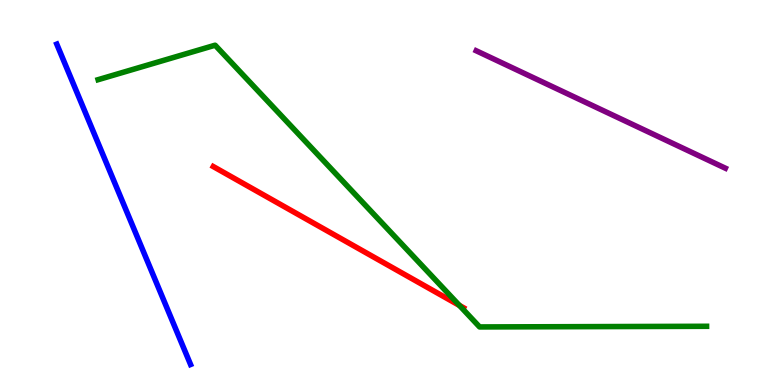[{'lines': ['blue', 'red'], 'intersections': []}, {'lines': ['green', 'red'], 'intersections': [{'x': 5.93, 'y': 2.07}]}, {'lines': ['purple', 'red'], 'intersections': []}, {'lines': ['blue', 'green'], 'intersections': []}, {'lines': ['blue', 'purple'], 'intersections': []}, {'lines': ['green', 'purple'], 'intersections': []}]